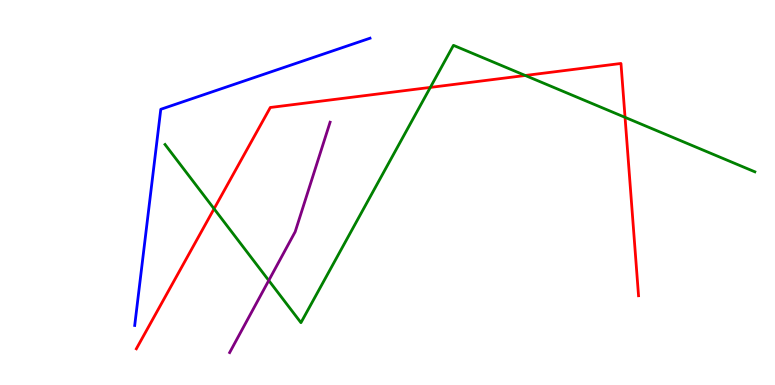[{'lines': ['blue', 'red'], 'intersections': []}, {'lines': ['green', 'red'], 'intersections': [{'x': 2.76, 'y': 4.58}, {'x': 5.55, 'y': 7.73}, {'x': 6.78, 'y': 8.04}, {'x': 8.07, 'y': 6.95}]}, {'lines': ['purple', 'red'], 'intersections': []}, {'lines': ['blue', 'green'], 'intersections': []}, {'lines': ['blue', 'purple'], 'intersections': []}, {'lines': ['green', 'purple'], 'intersections': [{'x': 3.47, 'y': 2.71}]}]